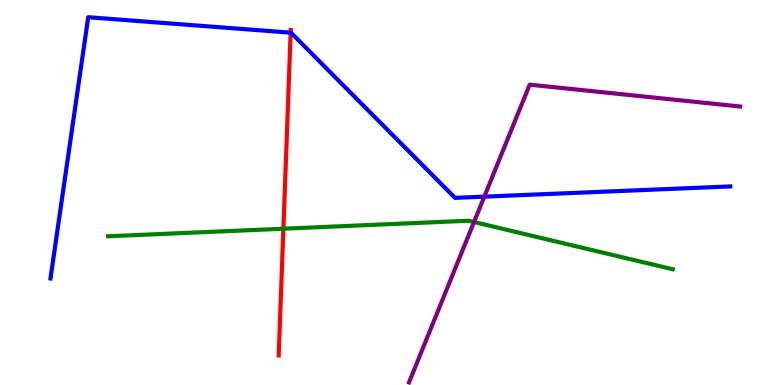[{'lines': ['blue', 'red'], 'intersections': [{'x': 3.75, 'y': 9.15}]}, {'lines': ['green', 'red'], 'intersections': [{'x': 3.66, 'y': 4.06}]}, {'lines': ['purple', 'red'], 'intersections': []}, {'lines': ['blue', 'green'], 'intersections': []}, {'lines': ['blue', 'purple'], 'intersections': [{'x': 6.25, 'y': 4.89}]}, {'lines': ['green', 'purple'], 'intersections': [{'x': 6.12, 'y': 4.23}]}]